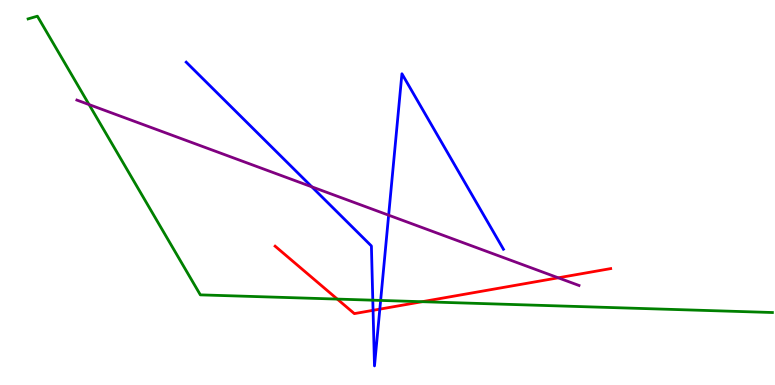[{'lines': ['blue', 'red'], 'intersections': [{'x': 4.81, 'y': 1.94}, {'x': 4.9, 'y': 1.97}]}, {'lines': ['green', 'red'], 'intersections': [{'x': 4.35, 'y': 2.23}, {'x': 5.45, 'y': 2.16}]}, {'lines': ['purple', 'red'], 'intersections': [{'x': 7.2, 'y': 2.78}]}, {'lines': ['blue', 'green'], 'intersections': [{'x': 4.81, 'y': 2.2}, {'x': 4.91, 'y': 2.2}]}, {'lines': ['blue', 'purple'], 'intersections': [{'x': 4.02, 'y': 5.15}, {'x': 5.01, 'y': 4.41}]}, {'lines': ['green', 'purple'], 'intersections': [{'x': 1.15, 'y': 7.28}]}]